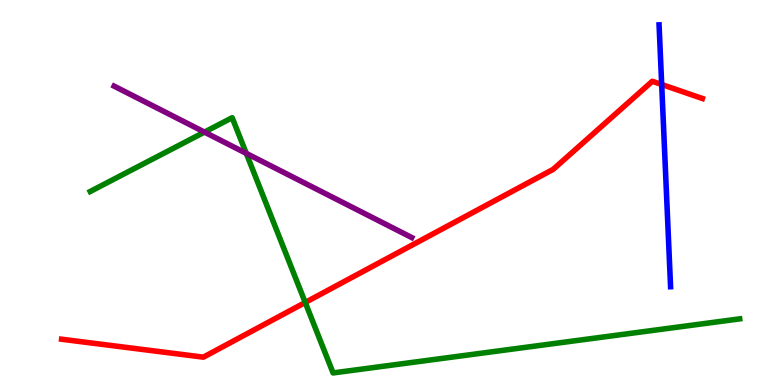[{'lines': ['blue', 'red'], 'intersections': [{'x': 8.54, 'y': 7.81}]}, {'lines': ['green', 'red'], 'intersections': [{'x': 3.94, 'y': 2.14}]}, {'lines': ['purple', 'red'], 'intersections': []}, {'lines': ['blue', 'green'], 'intersections': []}, {'lines': ['blue', 'purple'], 'intersections': []}, {'lines': ['green', 'purple'], 'intersections': [{'x': 2.64, 'y': 6.57}, {'x': 3.18, 'y': 6.02}]}]